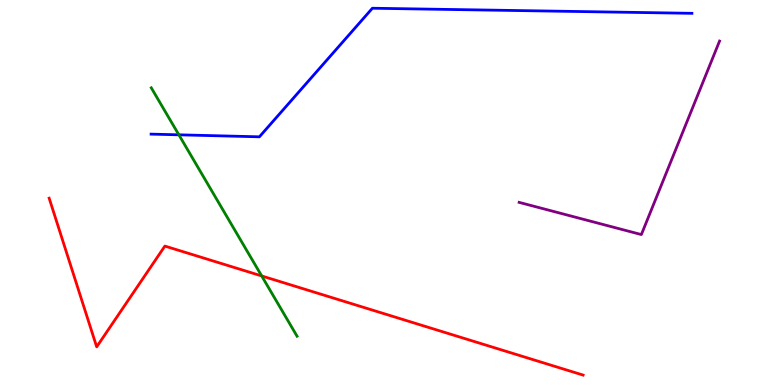[{'lines': ['blue', 'red'], 'intersections': []}, {'lines': ['green', 'red'], 'intersections': [{'x': 3.38, 'y': 2.83}]}, {'lines': ['purple', 'red'], 'intersections': []}, {'lines': ['blue', 'green'], 'intersections': [{'x': 2.31, 'y': 6.5}]}, {'lines': ['blue', 'purple'], 'intersections': []}, {'lines': ['green', 'purple'], 'intersections': []}]